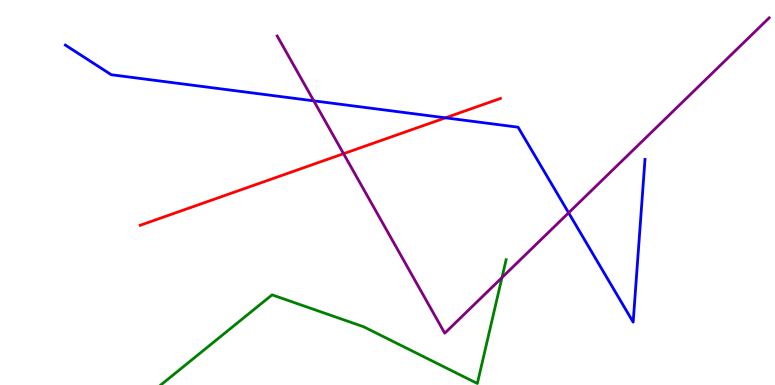[{'lines': ['blue', 'red'], 'intersections': [{'x': 5.75, 'y': 6.94}]}, {'lines': ['green', 'red'], 'intersections': []}, {'lines': ['purple', 'red'], 'intersections': [{'x': 4.43, 'y': 6.01}]}, {'lines': ['blue', 'green'], 'intersections': []}, {'lines': ['blue', 'purple'], 'intersections': [{'x': 4.05, 'y': 7.38}, {'x': 7.34, 'y': 4.47}]}, {'lines': ['green', 'purple'], 'intersections': [{'x': 6.48, 'y': 2.79}]}]